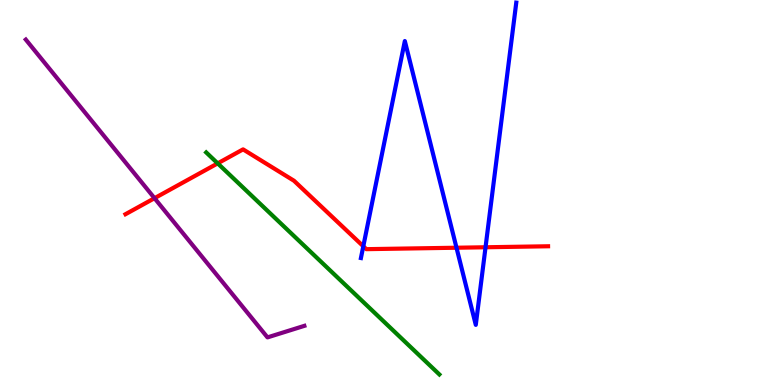[{'lines': ['blue', 'red'], 'intersections': [{'x': 4.69, 'y': 3.6}, {'x': 5.89, 'y': 3.57}, {'x': 6.26, 'y': 3.58}]}, {'lines': ['green', 'red'], 'intersections': [{'x': 2.81, 'y': 5.76}]}, {'lines': ['purple', 'red'], 'intersections': [{'x': 1.99, 'y': 4.85}]}, {'lines': ['blue', 'green'], 'intersections': []}, {'lines': ['blue', 'purple'], 'intersections': []}, {'lines': ['green', 'purple'], 'intersections': []}]